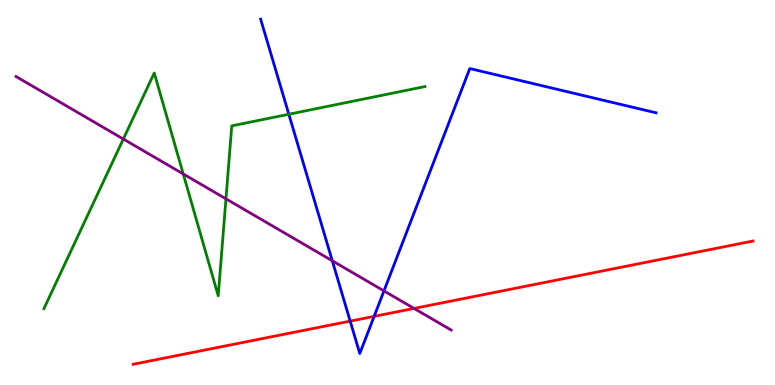[{'lines': ['blue', 'red'], 'intersections': [{'x': 4.52, 'y': 1.66}, {'x': 4.83, 'y': 1.78}]}, {'lines': ['green', 'red'], 'intersections': []}, {'lines': ['purple', 'red'], 'intersections': [{'x': 5.34, 'y': 1.99}]}, {'lines': ['blue', 'green'], 'intersections': [{'x': 3.73, 'y': 7.03}]}, {'lines': ['blue', 'purple'], 'intersections': [{'x': 4.29, 'y': 3.23}, {'x': 4.95, 'y': 2.44}]}, {'lines': ['green', 'purple'], 'intersections': [{'x': 1.59, 'y': 6.39}, {'x': 2.36, 'y': 5.48}, {'x': 2.92, 'y': 4.84}]}]